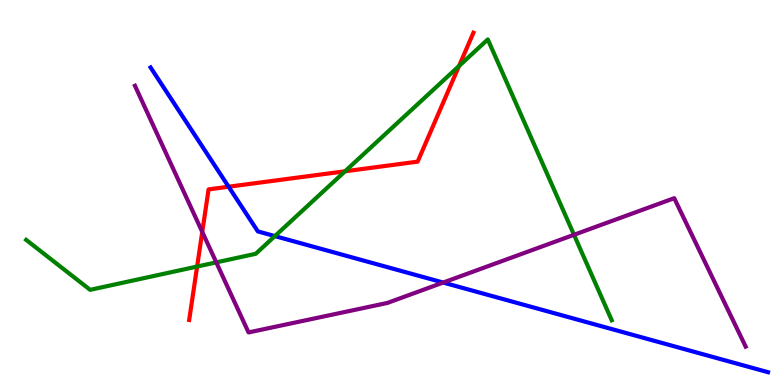[{'lines': ['blue', 'red'], 'intersections': [{'x': 2.95, 'y': 5.15}]}, {'lines': ['green', 'red'], 'intersections': [{'x': 2.54, 'y': 3.08}, {'x': 4.45, 'y': 5.55}, {'x': 5.92, 'y': 8.29}]}, {'lines': ['purple', 'red'], 'intersections': [{'x': 2.61, 'y': 3.98}]}, {'lines': ['blue', 'green'], 'intersections': [{'x': 3.55, 'y': 3.87}]}, {'lines': ['blue', 'purple'], 'intersections': [{'x': 5.72, 'y': 2.66}]}, {'lines': ['green', 'purple'], 'intersections': [{'x': 2.79, 'y': 3.19}, {'x': 7.41, 'y': 3.9}]}]